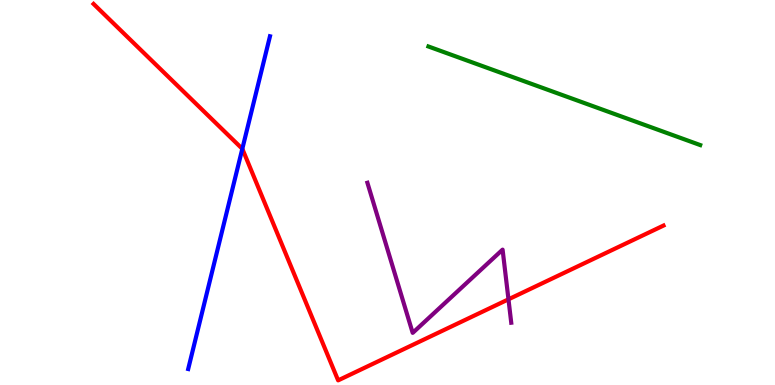[{'lines': ['blue', 'red'], 'intersections': [{'x': 3.13, 'y': 6.13}]}, {'lines': ['green', 'red'], 'intersections': []}, {'lines': ['purple', 'red'], 'intersections': [{'x': 6.56, 'y': 2.23}]}, {'lines': ['blue', 'green'], 'intersections': []}, {'lines': ['blue', 'purple'], 'intersections': []}, {'lines': ['green', 'purple'], 'intersections': []}]